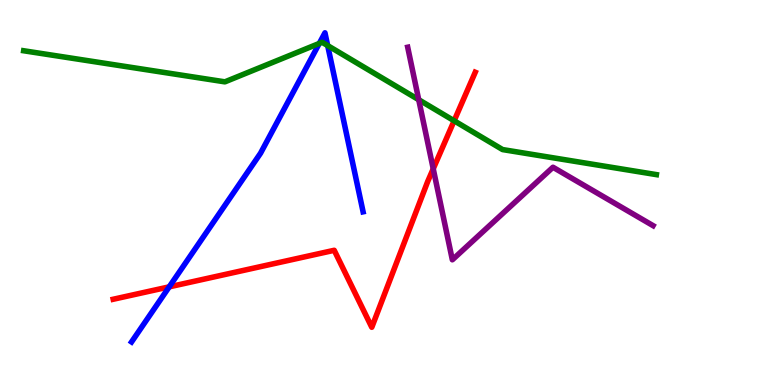[{'lines': ['blue', 'red'], 'intersections': [{'x': 2.18, 'y': 2.55}]}, {'lines': ['green', 'red'], 'intersections': [{'x': 5.86, 'y': 6.86}]}, {'lines': ['purple', 'red'], 'intersections': [{'x': 5.59, 'y': 5.62}]}, {'lines': ['blue', 'green'], 'intersections': [{'x': 4.12, 'y': 8.87}, {'x': 4.23, 'y': 8.82}]}, {'lines': ['blue', 'purple'], 'intersections': []}, {'lines': ['green', 'purple'], 'intersections': [{'x': 5.4, 'y': 7.41}]}]